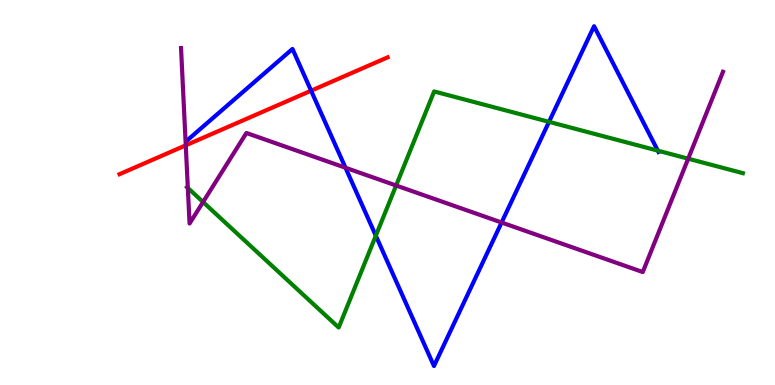[{'lines': ['blue', 'red'], 'intersections': [{'x': 4.01, 'y': 7.64}]}, {'lines': ['green', 'red'], 'intersections': []}, {'lines': ['purple', 'red'], 'intersections': [{'x': 2.4, 'y': 6.23}]}, {'lines': ['blue', 'green'], 'intersections': [{'x': 4.85, 'y': 3.88}, {'x': 7.08, 'y': 6.84}, {'x': 8.49, 'y': 6.09}]}, {'lines': ['blue', 'purple'], 'intersections': [{'x': 4.46, 'y': 5.64}, {'x': 6.47, 'y': 4.22}]}, {'lines': ['green', 'purple'], 'intersections': [{'x': 2.42, 'y': 5.12}, {'x': 2.62, 'y': 4.75}, {'x': 5.11, 'y': 5.18}, {'x': 8.88, 'y': 5.88}]}]